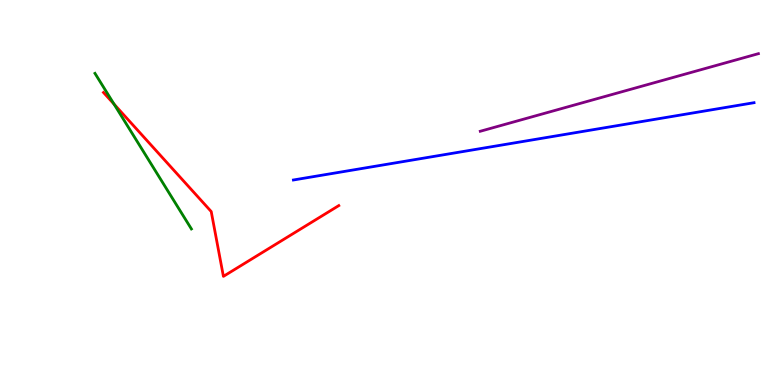[{'lines': ['blue', 'red'], 'intersections': []}, {'lines': ['green', 'red'], 'intersections': [{'x': 1.47, 'y': 7.29}]}, {'lines': ['purple', 'red'], 'intersections': []}, {'lines': ['blue', 'green'], 'intersections': []}, {'lines': ['blue', 'purple'], 'intersections': []}, {'lines': ['green', 'purple'], 'intersections': []}]